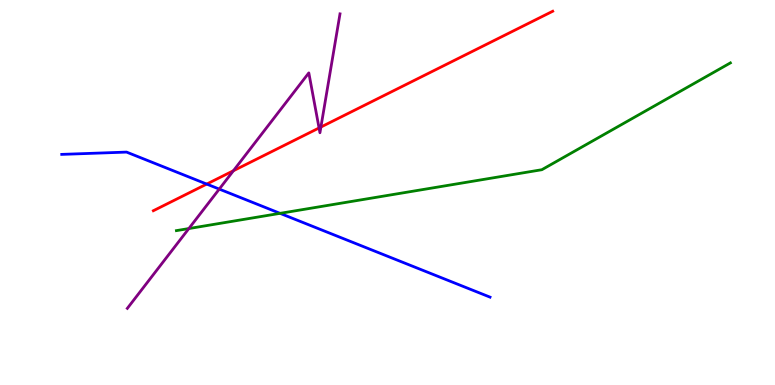[{'lines': ['blue', 'red'], 'intersections': [{'x': 2.67, 'y': 5.22}]}, {'lines': ['green', 'red'], 'intersections': []}, {'lines': ['purple', 'red'], 'intersections': [{'x': 3.01, 'y': 5.57}, {'x': 4.12, 'y': 6.68}, {'x': 4.14, 'y': 6.7}]}, {'lines': ['blue', 'green'], 'intersections': [{'x': 3.61, 'y': 4.46}]}, {'lines': ['blue', 'purple'], 'intersections': [{'x': 2.83, 'y': 5.09}]}, {'lines': ['green', 'purple'], 'intersections': [{'x': 2.44, 'y': 4.06}]}]